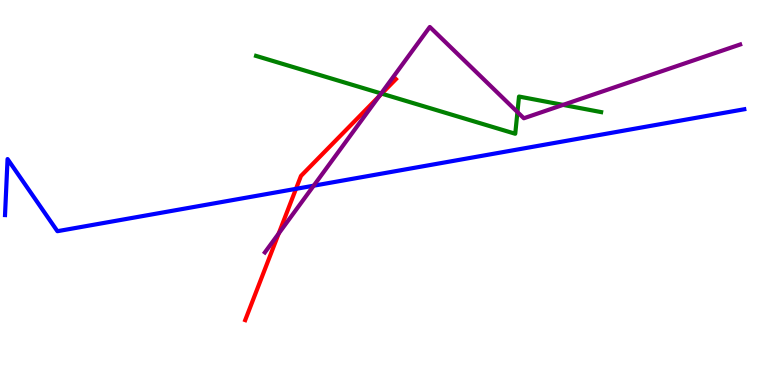[{'lines': ['blue', 'red'], 'intersections': [{'x': 3.82, 'y': 5.09}]}, {'lines': ['green', 'red'], 'intersections': [{'x': 4.93, 'y': 7.57}]}, {'lines': ['purple', 'red'], 'intersections': [{'x': 3.6, 'y': 3.93}, {'x': 4.89, 'y': 7.5}]}, {'lines': ['blue', 'green'], 'intersections': []}, {'lines': ['blue', 'purple'], 'intersections': [{'x': 4.05, 'y': 5.18}]}, {'lines': ['green', 'purple'], 'intersections': [{'x': 4.92, 'y': 7.57}, {'x': 6.68, 'y': 7.09}, {'x': 7.27, 'y': 7.28}]}]